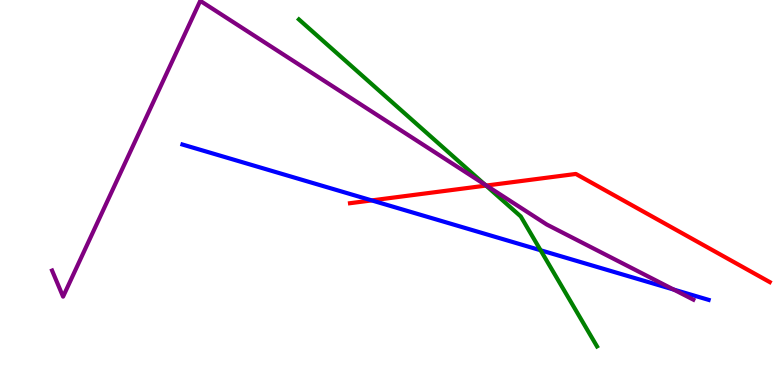[{'lines': ['blue', 'red'], 'intersections': [{'x': 4.8, 'y': 4.79}]}, {'lines': ['green', 'red'], 'intersections': [{'x': 6.27, 'y': 5.18}]}, {'lines': ['purple', 'red'], 'intersections': [{'x': 6.28, 'y': 5.18}]}, {'lines': ['blue', 'green'], 'intersections': [{'x': 6.98, 'y': 3.5}]}, {'lines': ['blue', 'purple'], 'intersections': [{'x': 8.69, 'y': 2.48}]}, {'lines': ['green', 'purple'], 'intersections': [{'x': 6.26, 'y': 5.21}]}]